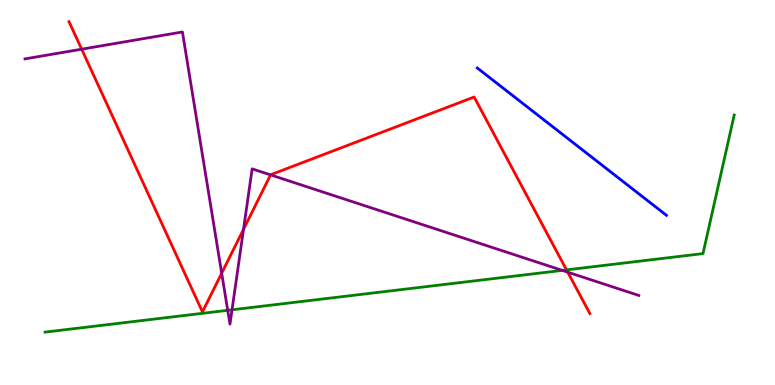[{'lines': ['blue', 'red'], 'intersections': []}, {'lines': ['green', 'red'], 'intersections': [{'x': 7.31, 'y': 2.99}]}, {'lines': ['purple', 'red'], 'intersections': [{'x': 1.05, 'y': 8.72}, {'x': 2.86, 'y': 2.9}, {'x': 3.14, 'y': 4.04}, {'x': 3.49, 'y': 5.46}, {'x': 7.33, 'y': 2.93}]}, {'lines': ['blue', 'green'], 'intersections': []}, {'lines': ['blue', 'purple'], 'intersections': []}, {'lines': ['green', 'purple'], 'intersections': [{'x': 2.94, 'y': 1.94}, {'x': 2.99, 'y': 1.95}, {'x': 7.26, 'y': 2.98}]}]